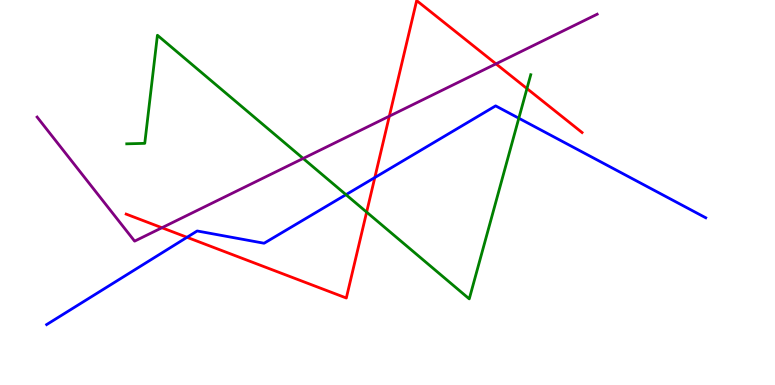[{'lines': ['blue', 'red'], 'intersections': [{'x': 2.41, 'y': 3.84}, {'x': 4.84, 'y': 5.39}]}, {'lines': ['green', 'red'], 'intersections': [{'x': 4.73, 'y': 4.49}, {'x': 6.8, 'y': 7.7}]}, {'lines': ['purple', 'red'], 'intersections': [{'x': 2.09, 'y': 4.08}, {'x': 5.02, 'y': 6.98}, {'x': 6.4, 'y': 8.34}]}, {'lines': ['blue', 'green'], 'intersections': [{'x': 4.46, 'y': 4.94}, {'x': 6.69, 'y': 6.93}]}, {'lines': ['blue', 'purple'], 'intersections': []}, {'lines': ['green', 'purple'], 'intersections': [{'x': 3.91, 'y': 5.88}]}]